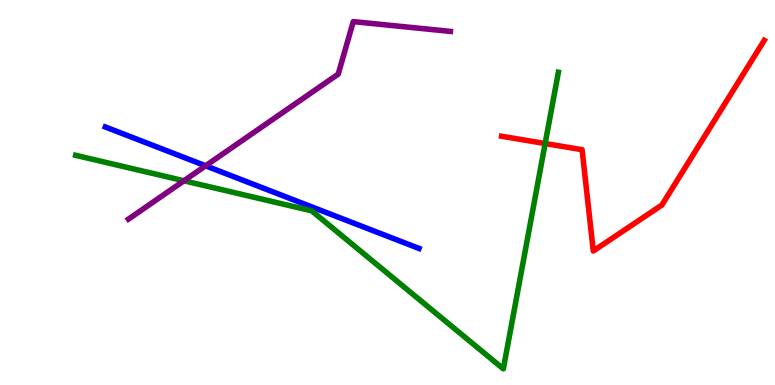[{'lines': ['blue', 'red'], 'intersections': []}, {'lines': ['green', 'red'], 'intersections': [{'x': 7.03, 'y': 6.27}]}, {'lines': ['purple', 'red'], 'intersections': []}, {'lines': ['blue', 'green'], 'intersections': []}, {'lines': ['blue', 'purple'], 'intersections': [{'x': 2.65, 'y': 5.69}]}, {'lines': ['green', 'purple'], 'intersections': [{'x': 2.37, 'y': 5.3}]}]